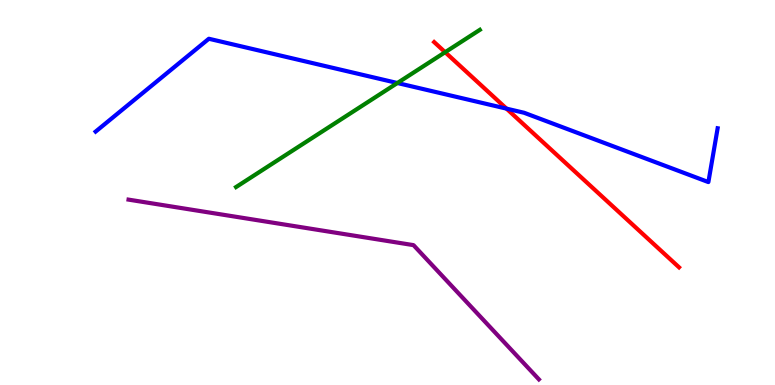[{'lines': ['blue', 'red'], 'intersections': [{'x': 6.54, 'y': 7.18}]}, {'lines': ['green', 'red'], 'intersections': [{'x': 5.74, 'y': 8.64}]}, {'lines': ['purple', 'red'], 'intersections': []}, {'lines': ['blue', 'green'], 'intersections': [{'x': 5.13, 'y': 7.84}]}, {'lines': ['blue', 'purple'], 'intersections': []}, {'lines': ['green', 'purple'], 'intersections': []}]